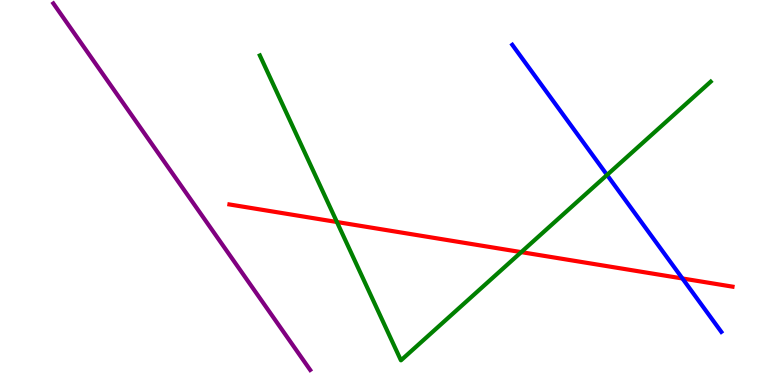[{'lines': ['blue', 'red'], 'intersections': [{'x': 8.81, 'y': 2.77}]}, {'lines': ['green', 'red'], 'intersections': [{'x': 4.35, 'y': 4.23}, {'x': 6.73, 'y': 3.45}]}, {'lines': ['purple', 'red'], 'intersections': []}, {'lines': ['blue', 'green'], 'intersections': [{'x': 7.83, 'y': 5.46}]}, {'lines': ['blue', 'purple'], 'intersections': []}, {'lines': ['green', 'purple'], 'intersections': []}]